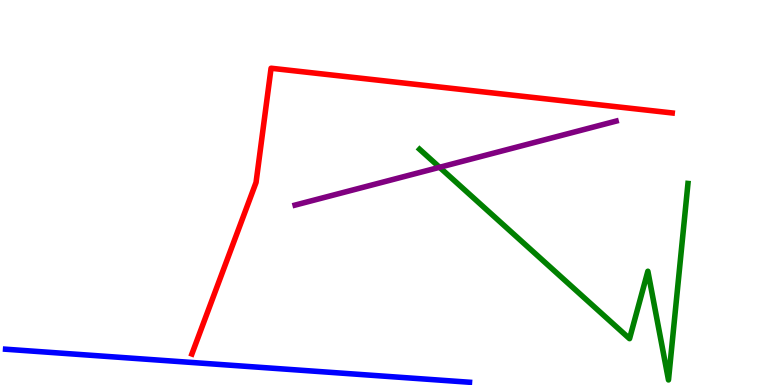[{'lines': ['blue', 'red'], 'intersections': []}, {'lines': ['green', 'red'], 'intersections': []}, {'lines': ['purple', 'red'], 'intersections': []}, {'lines': ['blue', 'green'], 'intersections': []}, {'lines': ['blue', 'purple'], 'intersections': []}, {'lines': ['green', 'purple'], 'intersections': [{'x': 5.67, 'y': 5.65}]}]